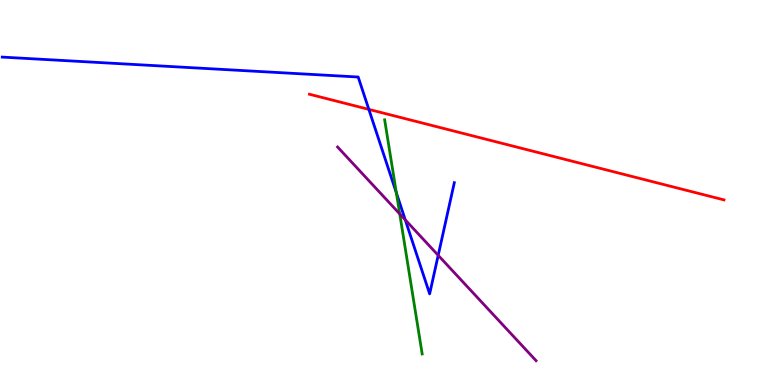[{'lines': ['blue', 'red'], 'intersections': [{'x': 4.76, 'y': 7.16}]}, {'lines': ['green', 'red'], 'intersections': []}, {'lines': ['purple', 'red'], 'intersections': []}, {'lines': ['blue', 'green'], 'intersections': [{'x': 5.11, 'y': 4.99}]}, {'lines': ['blue', 'purple'], 'intersections': [{'x': 5.23, 'y': 4.29}, {'x': 5.65, 'y': 3.37}]}, {'lines': ['green', 'purple'], 'intersections': [{'x': 5.16, 'y': 4.44}]}]